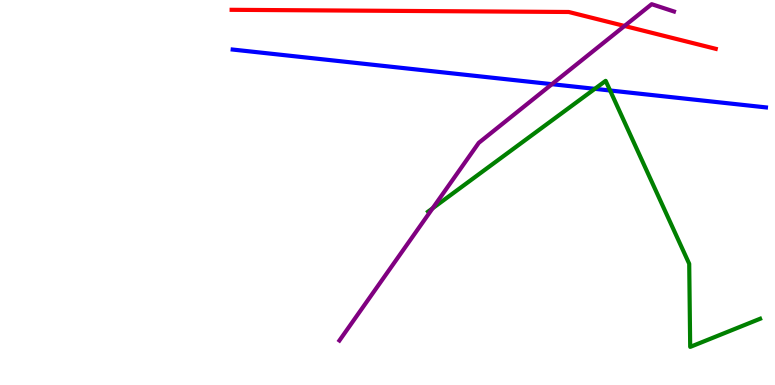[{'lines': ['blue', 'red'], 'intersections': []}, {'lines': ['green', 'red'], 'intersections': []}, {'lines': ['purple', 'red'], 'intersections': [{'x': 8.06, 'y': 9.33}]}, {'lines': ['blue', 'green'], 'intersections': [{'x': 7.68, 'y': 7.69}, {'x': 7.87, 'y': 7.65}]}, {'lines': ['blue', 'purple'], 'intersections': [{'x': 7.12, 'y': 7.81}]}, {'lines': ['green', 'purple'], 'intersections': [{'x': 5.58, 'y': 4.59}]}]